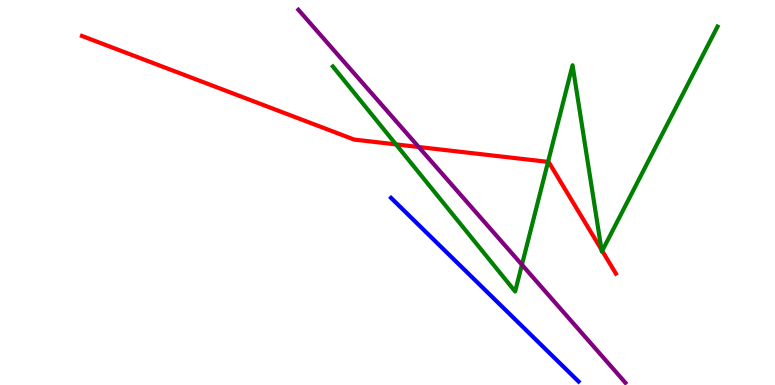[{'lines': ['blue', 'red'], 'intersections': []}, {'lines': ['green', 'red'], 'intersections': [{'x': 5.11, 'y': 6.25}, {'x': 7.07, 'y': 5.8}, {'x': 7.76, 'y': 3.51}, {'x': 7.77, 'y': 3.48}]}, {'lines': ['purple', 'red'], 'intersections': [{'x': 5.4, 'y': 6.18}]}, {'lines': ['blue', 'green'], 'intersections': []}, {'lines': ['blue', 'purple'], 'intersections': []}, {'lines': ['green', 'purple'], 'intersections': [{'x': 6.73, 'y': 3.12}]}]